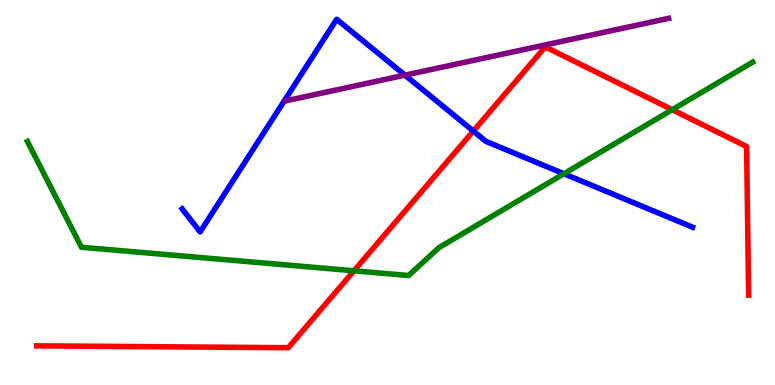[{'lines': ['blue', 'red'], 'intersections': [{'x': 6.11, 'y': 6.6}]}, {'lines': ['green', 'red'], 'intersections': [{'x': 4.57, 'y': 2.97}, {'x': 8.67, 'y': 7.15}]}, {'lines': ['purple', 'red'], 'intersections': []}, {'lines': ['blue', 'green'], 'intersections': [{'x': 7.28, 'y': 5.49}]}, {'lines': ['blue', 'purple'], 'intersections': [{'x': 5.23, 'y': 8.05}]}, {'lines': ['green', 'purple'], 'intersections': []}]